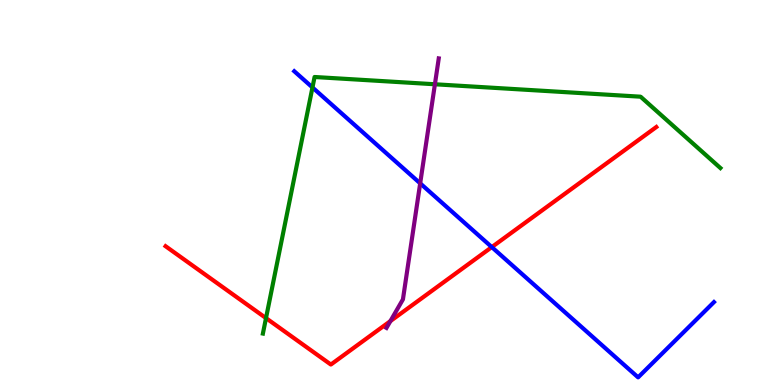[{'lines': ['blue', 'red'], 'intersections': [{'x': 6.35, 'y': 3.58}]}, {'lines': ['green', 'red'], 'intersections': [{'x': 3.43, 'y': 1.74}]}, {'lines': ['purple', 'red'], 'intersections': [{'x': 5.04, 'y': 1.66}]}, {'lines': ['blue', 'green'], 'intersections': [{'x': 4.03, 'y': 7.73}]}, {'lines': ['blue', 'purple'], 'intersections': [{'x': 5.42, 'y': 5.24}]}, {'lines': ['green', 'purple'], 'intersections': [{'x': 5.61, 'y': 7.81}]}]